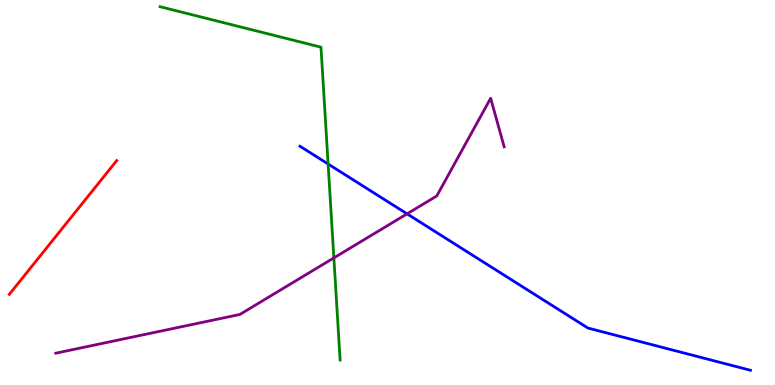[{'lines': ['blue', 'red'], 'intersections': []}, {'lines': ['green', 'red'], 'intersections': []}, {'lines': ['purple', 'red'], 'intersections': []}, {'lines': ['blue', 'green'], 'intersections': [{'x': 4.23, 'y': 5.74}]}, {'lines': ['blue', 'purple'], 'intersections': [{'x': 5.25, 'y': 4.45}]}, {'lines': ['green', 'purple'], 'intersections': [{'x': 4.31, 'y': 3.3}]}]